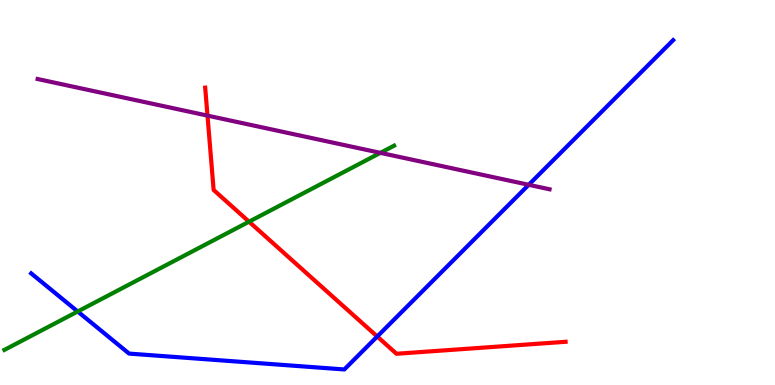[{'lines': ['blue', 'red'], 'intersections': [{'x': 4.87, 'y': 1.26}]}, {'lines': ['green', 'red'], 'intersections': [{'x': 3.21, 'y': 4.24}]}, {'lines': ['purple', 'red'], 'intersections': [{'x': 2.68, 'y': 7.0}]}, {'lines': ['blue', 'green'], 'intersections': [{'x': 1.0, 'y': 1.91}]}, {'lines': ['blue', 'purple'], 'intersections': [{'x': 6.82, 'y': 5.2}]}, {'lines': ['green', 'purple'], 'intersections': [{'x': 4.91, 'y': 6.03}]}]